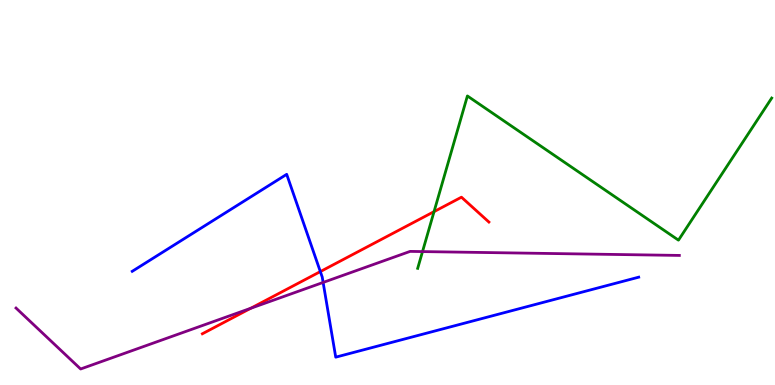[{'lines': ['blue', 'red'], 'intersections': [{'x': 4.13, 'y': 2.95}]}, {'lines': ['green', 'red'], 'intersections': [{'x': 5.6, 'y': 4.5}]}, {'lines': ['purple', 'red'], 'intersections': [{'x': 3.24, 'y': 1.99}]}, {'lines': ['blue', 'green'], 'intersections': []}, {'lines': ['blue', 'purple'], 'intersections': [{'x': 4.17, 'y': 2.66}]}, {'lines': ['green', 'purple'], 'intersections': [{'x': 5.45, 'y': 3.47}]}]